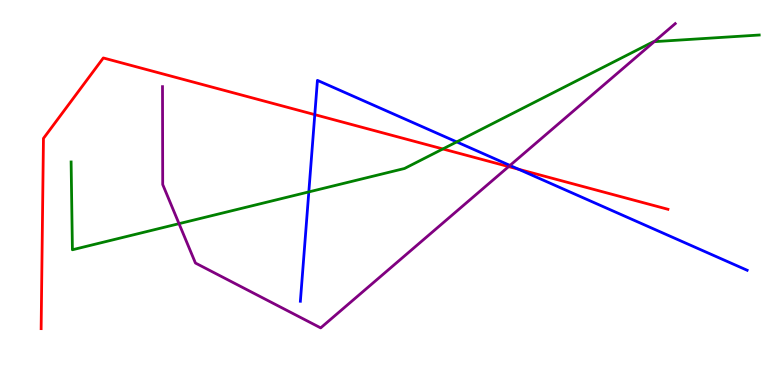[{'lines': ['blue', 'red'], 'intersections': [{'x': 4.06, 'y': 7.02}, {'x': 6.69, 'y': 5.6}]}, {'lines': ['green', 'red'], 'intersections': [{'x': 5.71, 'y': 6.13}]}, {'lines': ['purple', 'red'], 'intersections': [{'x': 6.56, 'y': 5.67}]}, {'lines': ['blue', 'green'], 'intersections': [{'x': 3.98, 'y': 5.02}, {'x': 5.89, 'y': 6.31}]}, {'lines': ['blue', 'purple'], 'intersections': [{'x': 6.58, 'y': 5.7}]}, {'lines': ['green', 'purple'], 'intersections': [{'x': 2.31, 'y': 4.19}, {'x': 8.44, 'y': 8.92}]}]